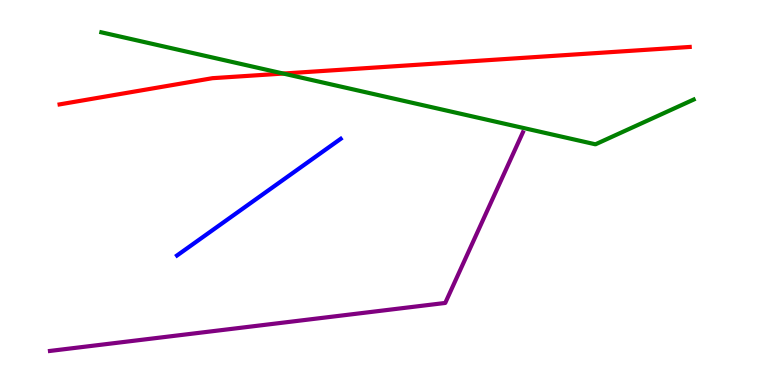[{'lines': ['blue', 'red'], 'intersections': []}, {'lines': ['green', 'red'], 'intersections': [{'x': 3.66, 'y': 8.09}]}, {'lines': ['purple', 'red'], 'intersections': []}, {'lines': ['blue', 'green'], 'intersections': []}, {'lines': ['blue', 'purple'], 'intersections': []}, {'lines': ['green', 'purple'], 'intersections': []}]